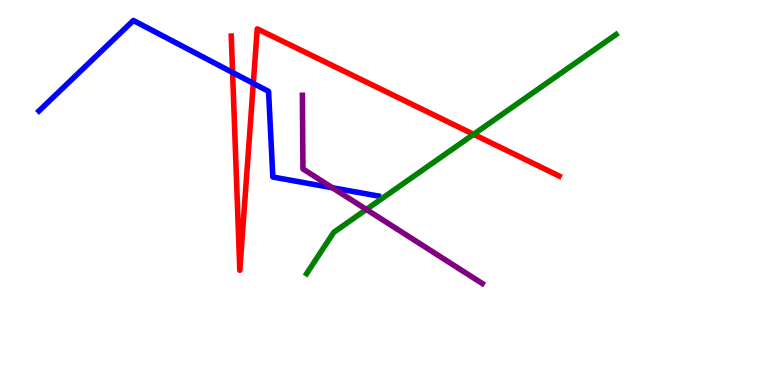[{'lines': ['blue', 'red'], 'intersections': [{'x': 3.0, 'y': 8.12}, {'x': 3.27, 'y': 7.83}]}, {'lines': ['green', 'red'], 'intersections': [{'x': 6.11, 'y': 6.51}]}, {'lines': ['purple', 'red'], 'intersections': []}, {'lines': ['blue', 'green'], 'intersections': []}, {'lines': ['blue', 'purple'], 'intersections': [{'x': 4.29, 'y': 5.12}]}, {'lines': ['green', 'purple'], 'intersections': [{'x': 4.73, 'y': 4.56}]}]